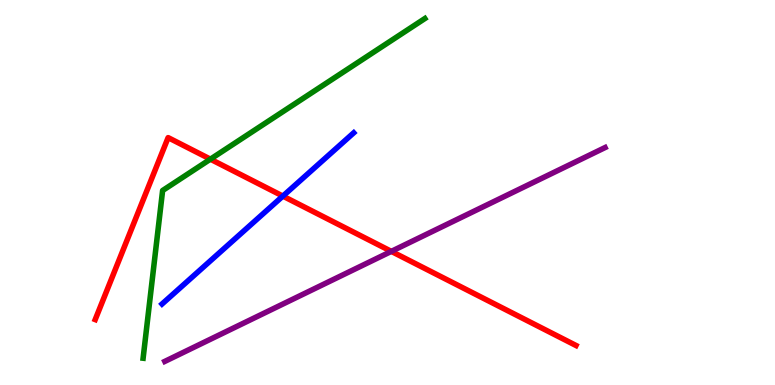[{'lines': ['blue', 'red'], 'intersections': [{'x': 3.65, 'y': 4.91}]}, {'lines': ['green', 'red'], 'intersections': [{'x': 2.71, 'y': 5.87}]}, {'lines': ['purple', 'red'], 'intersections': [{'x': 5.05, 'y': 3.47}]}, {'lines': ['blue', 'green'], 'intersections': []}, {'lines': ['blue', 'purple'], 'intersections': []}, {'lines': ['green', 'purple'], 'intersections': []}]